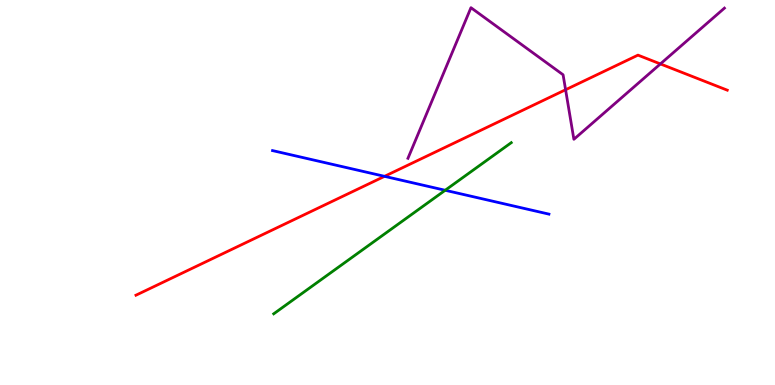[{'lines': ['blue', 'red'], 'intersections': [{'x': 4.96, 'y': 5.42}]}, {'lines': ['green', 'red'], 'intersections': []}, {'lines': ['purple', 'red'], 'intersections': [{'x': 7.3, 'y': 7.67}, {'x': 8.52, 'y': 8.34}]}, {'lines': ['blue', 'green'], 'intersections': [{'x': 5.74, 'y': 5.06}]}, {'lines': ['blue', 'purple'], 'intersections': []}, {'lines': ['green', 'purple'], 'intersections': []}]